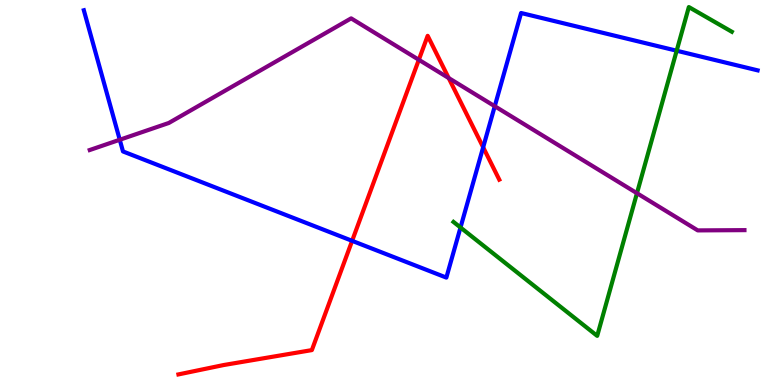[{'lines': ['blue', 'red'], 'intersections': [{'x': 4.54, 'y': 3.74}, {'x': 6.23, 'y': 6.17}]}, {'lines': ['green', 'red'], 'intersections': []}, {'lines': ['purple', 'red'], 'intersections': [{'x': 5.4, 'y': 8.45}, {'x': 5.79, 'y': 7.97}]}, {'lines': ['blue', 'green'], 'intersections': [{'x': 5.94, 'y': 4.09}, {'x': 8.73, 'y': 8.68}]}, {'lines': ['blue', 'purple'], 'intersections': [{'x': 1.55, 'y': 6.37}, {'x': 6.38, 'y': 7.24}]}, {'lines': ['green', 'purple'], 'intersections': [{'x': 8.22, 'y': 4.98}]}]